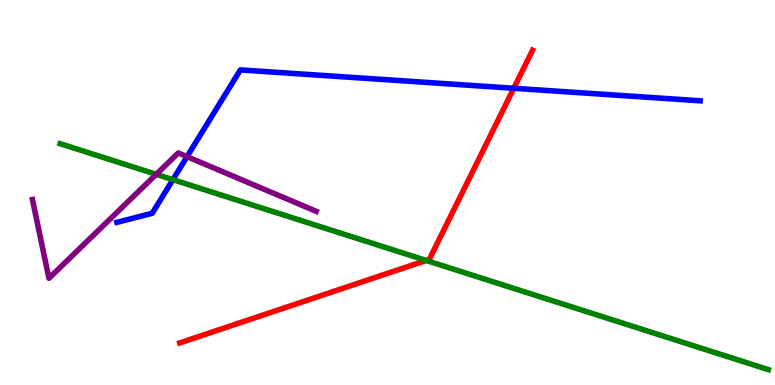[{'lines': ['blue', 'red'], 'intersections': [{'x': 6.63, 'y': 7.71}]}, {'lines': ['green', 'red'], 'intersections': [{'x': 5.5, 'y': 3.24}]}, {'lines': ['purple', 'red'], 'intersections': []}, {'lines': ['blue', 'green'], 'intersections': [{'x': 2.23, 'y': 5.33}]}, {'lines': ['blue', 'purple'], 'intersections': [{'x': 2.41, 'y': 5.93}]}, {'lines': ['green', 'purple'], 'intersections': [{'x': 2.02, 'y': 5.47}]}]